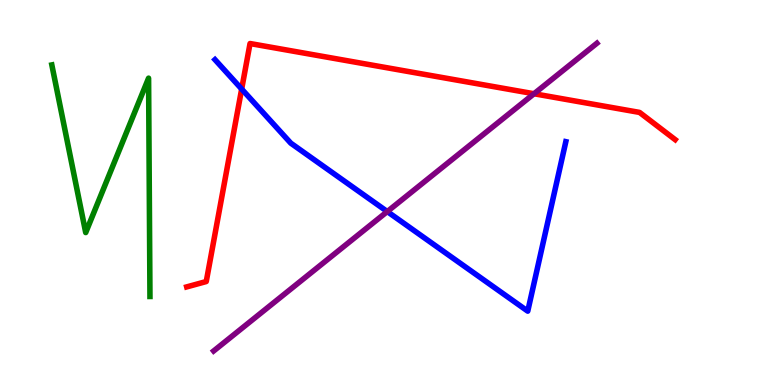[{'lines': ['blue', 'red'], 'intersections': [{'x': 3.12, 'y': 7.69}]}, {'lines': ['green', 'red'], 'intersections': []}, {'lines': ['purple', 'red'], 'intersections': [{'x': 6.89, 'y': 7.56}]}, {'lines': ['blue', 'green'], 'intersections': []}, {'lines': ['blue', 'purple'], 'intersections': [{'x': 5.0, 'y': 4.5}]}, {'lines': ['green', 'purple'], 'intersections': []}]